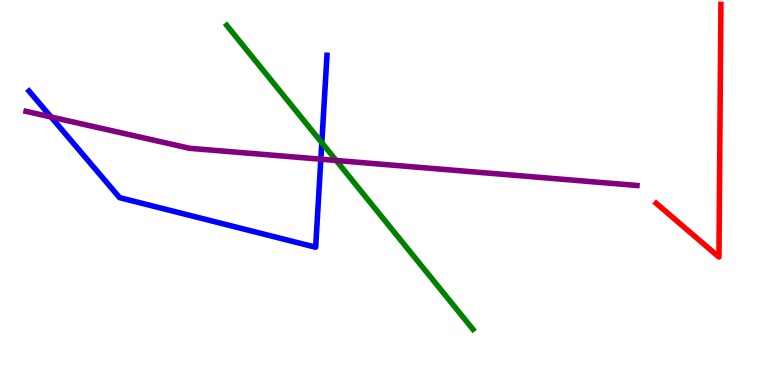[{'lines': ['blue', 'red'], 'intersections': []}, {'lines': ['green', 'red'], 'intersections': []}, {'lines': ['purple', 'red'], 'intersections': []}, {'lines': ['blue', 'green'], 'intersections': [{'x': 4.15, 'y': 6.29}]}, {'lines': ['blue', 'purple'], 'intersections': [{'x': 0.659, 'y': 6.96}, {'x': 4.14, 'y': 5.86}]}, {'lines': ['green', 'purple'], 'intersections': [{'x': 4.34, 'y': 5.83}]}]